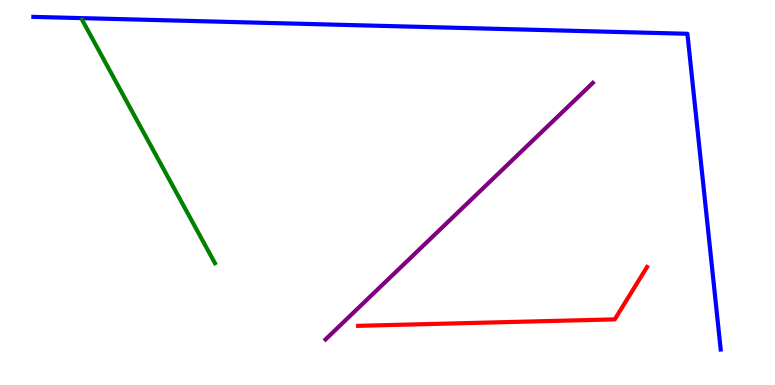[{'lines': ['blue', 'red'], 'intersections': []}, {'lines': ['green', 'red'], 'intersections': []}, {'lines': ['purple', 'red'], 'intersections': []}, {'lines': ['blue', 'green'], 'intersections': []}, {'lines': ['blue', 'purple'], 'intersections': []}, {'lines': ['green', 'purple'], 'intersections': []}]